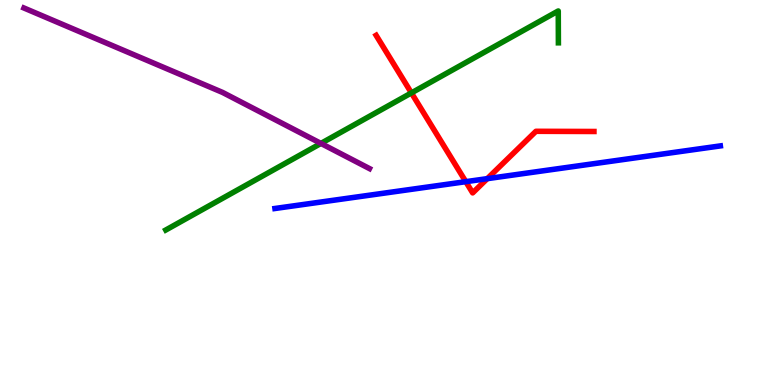[{'lines': ['blue', 'red'], 'intersections': [{'x': 6.01, 'y': 5.28}, {'x': 6.29, 'y': 5.36}]}, {'lines': ['green', 'red'], 'intersections': [{'x': 5.31, 'y': 7.59}]}, {'lines': ['purple', 'red'], 'intersections': []}, {'lines': ['blue', 'green'], 'intersections': []}, {'lines': ['blue', 'purple'], 'intersections': []}, {'lines': ['green', 'purple'], 'intersections': [{'x': 4.14, 'y': 6.28}]}]